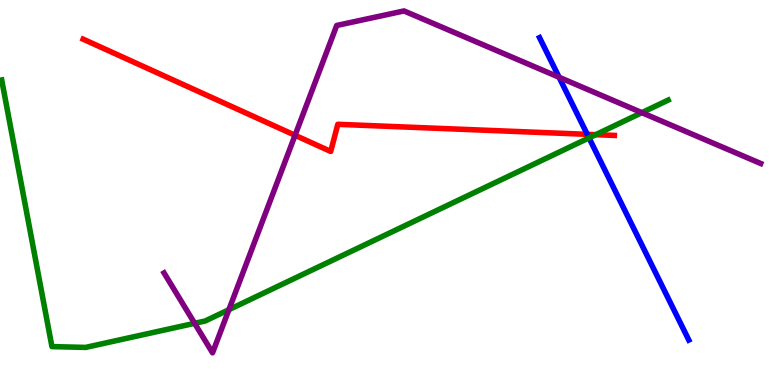[{'lines': ['blue', 'red'], 'intersections': [{'x': 7.58, 'y': 6.51}]}, {'lines': ['green', 'red'], 'intersections': [{'x': 7.69, 'y': 6.5}]}, {'lines': ['purple', 'red'], 'intersections': [{'x': 3.81, 'y': 6.49}]}, {'lines': ['blue', 'green'], 'intersections': [{'x': 7.6, 'y': 6.42}]}, {'lines': ['blue', 'purple'], 'intersections': [{'x': 7.21, 'y': 7.99}]}, {'lines': ['green', 'purple'], 'intersections': [{'x': 2.51, 'y': 1.6}, {'x': 2.95, 'y': 1.96}, {'x': 8.28, 'y': 7.07}]}]